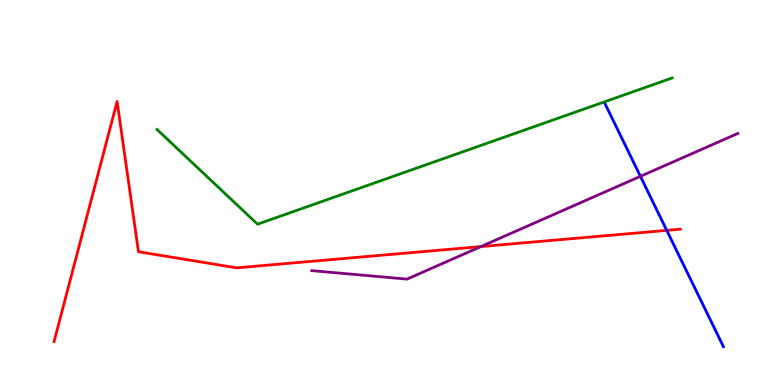[{'lines': ['blue', 'red'], 'intersections': [{'x': 8.6, 'y': 4.02}]}, {'lines': ['green', 'red'], 'intersections': []}, {'lines': ['purple', 'red'], 'intersections': [{'x': 6.21, 'y': 3.6}]}, {'lines': ['blue', 'green'], 'intersections': []}, {'lines': ['blue', 'purple'], 'intersections': [{'x': 8.26, 'y': 5.42}]}, {'lines': ['green', 'purple'], 'intersections': []}]